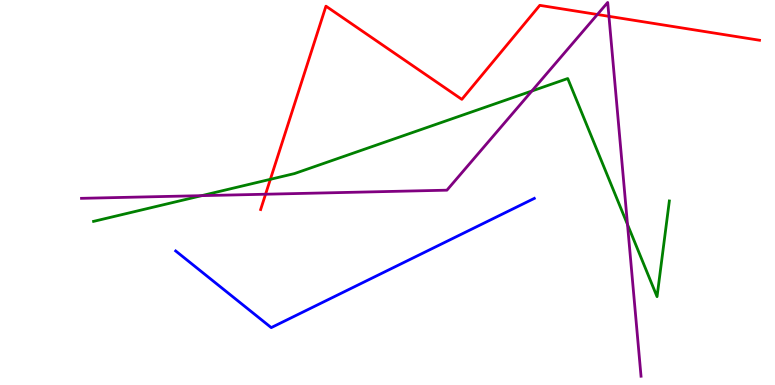[{'lines': ['blue', 'red'], 'intersections': []}, {'lines': ['green', 'red'], 'intersections': [{'x': 3.49, 'y': 5.34}]}, {'lines': ['purple', 'red'], 'intersections': [{'x': 3.43, 'y': 4.96}, {'x': 7.71, 'y': 9.62}, {'x': 7.86, 'y': 9.58}]}, {'lines': ['blue', 'green'], 'intersections': []}, {'lines': ['blue', 'purple'], 'intersections': []}, {'lines': ['green', 'purple'], 'intersections': [{'x': 2.6, 'y': 4.92}, {'x': 6.86, 'y': 7.64}, {'x': 8.1, 'y': 4.17}]}]